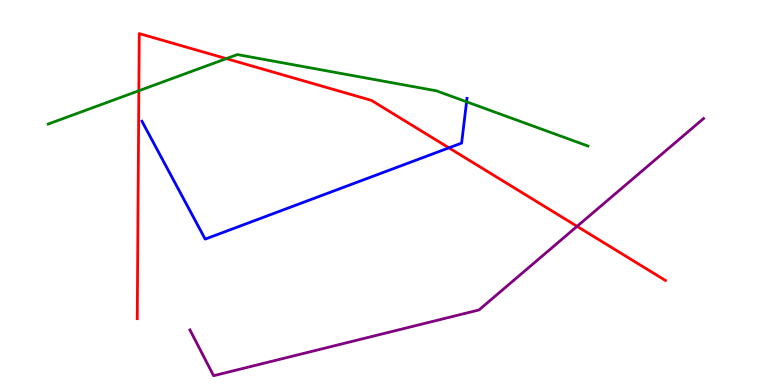[{'lines': ['blue', 'red'], 'intersections': [{'x': 5.79, 'y': 6.16}]}, {'lines': ['green', 'red'], 'intersections': [{'x': 1.79, 'y': 7.64}, {'x': 2.92, 'y': 8.48}]}, {'lines': ['purple', 'red'], 'intersections': [{'x': 7.45, 'y': 4.12}]}, {'lines': ['blue', 'green'], 'intersections': [{'x': 6.02, 'y': 7.36}]}, {'lines': ['blue', 'purple'], 'intersections': []}, {'lines': ['green', 'purple'], 'intersections': []}]